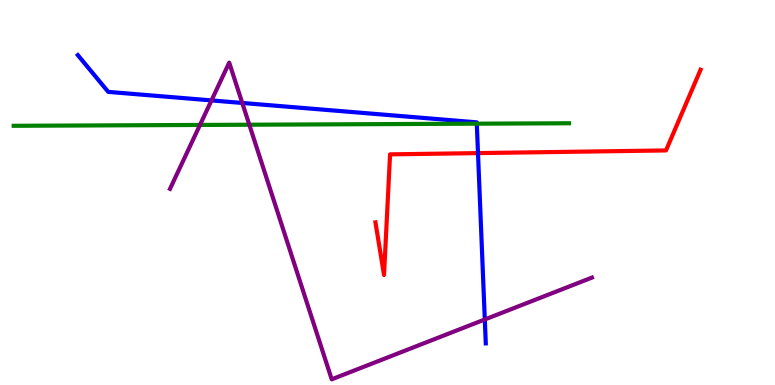[{'lines': ['blue', 'red'], 'intersections': [{'x': 6.17, 'y': 6.02}]}, {'lines': ['green', 'red'], 'intersections': []}, {'lines': ['purple', 'red'], 'intersections': []}, {'lines': ['blue', 'green'], 'intersections': [{'x': 6.15, 'y': 6.79}]}, {'lines': ['blue', 'purple'], 'intersections': [{'x': 2.73, 'y': 7.39}, {'x': 3.13, 'y': 7.33}, {'x': 6.26, 'y': 1.7}]}, {'lines': ['green', 'purple'], 'intersections': [{'x': 2.58, 'y': 6.75}, {'x': 3.22, 'y': 6.76}]}]